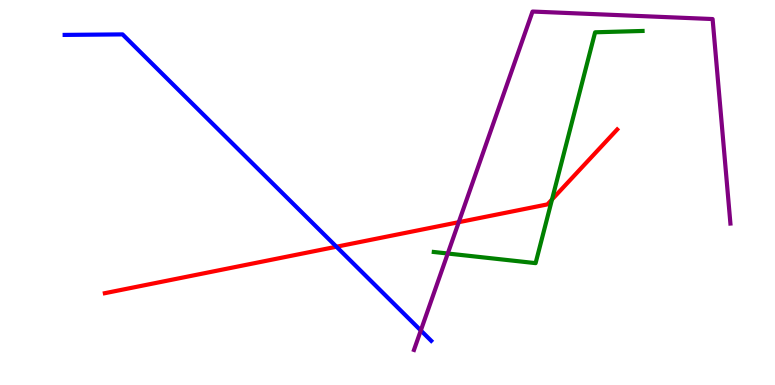[{'lines': ['blue', 'red'], 'intersections': [{'x': 4.34, 'y': 3.59}]}, {'lines': ['green', 'red'], 'intersections': [{'x': 7.12, 'y': 4.82}]}, {'lines': ['purple', 'red'], 'intersections': [{'x': 5.92, 'y': 4.23}]}, {'lines': ['blue', 'green'], 'intersections': []}, {'lines': ['blue', 'purple'], 'intersections': [{'x': 5.43, 'y': 1.42}]}, {'lines': ['green', 'purple'], 'intersections': [{'x': 5.78, 'y': 3.42}]}]